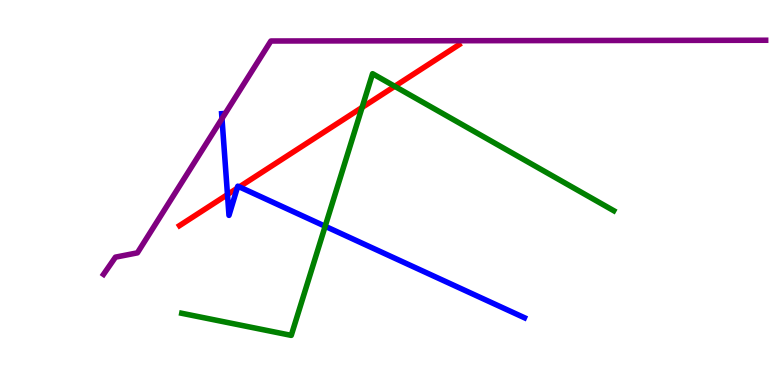[{'lines': ['blue', 'red'], 'intersections': [{'x': 2.94, 'y': 4.95}, {'x': 3.06, 'y': 5.11}, {'x': 3.09, 'y': 5.15}]}, {'lines': ['green', 'red'], 'intersections': [{'x': 4.67, 'y': 7.21}, {'x': 5.09, 'y': 7.76}]}, {'lines': ['purple', 'red'], 'intersections': []}, {'lines': ['blue', 'green'], 'intersections': [{'x': 4.2, 'y': 4.12}]}, {'lines': ['blue', 'purple'], 'intersections': [{'x': 2.86, 'y': 6.92}]}, {'lines': ['green', 'purple'], 'intersections': []}]